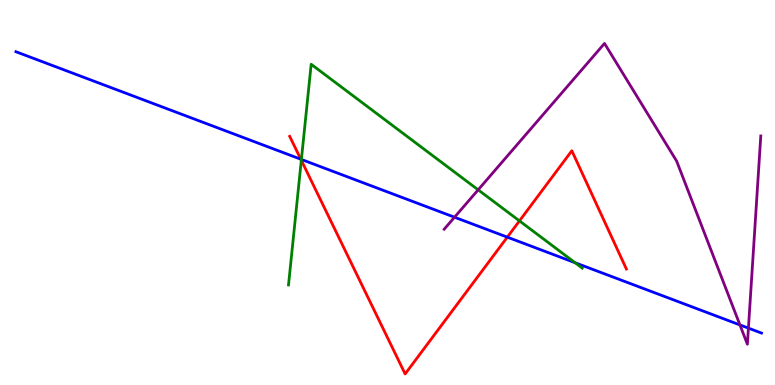[{'lines': ['blue', 'red'], 'intersections': [{'x': 3.88, 'y': 5.86}, {'x': 6.55, 'y': 3.84}]}, {'lines': ['green', 'red'], 'intersections': [{'x': 3.89, 'y': 5.84}, {'x': 6.7, 'y': 4.26}]}, {'lines': ['purple', 'red'], 'intersections': []}, {'lines': ['blue', 'green'], 'intersections': [{'x': 3.89, 'y': 5.86}, {'x': 7.42, 'y': 3.18}]}, {'lines': ['blue', 'purple'], 'intersections': [{'x': 5.86, 'y': 4.36}, {'x': 9.55, 'y': 1.56}, {'x': 9.66, 'y': 1.48}]}, {'lines': ['green', 'purple'], 'intersections': [{'x': 6.17, 'y': 5.07}]}]